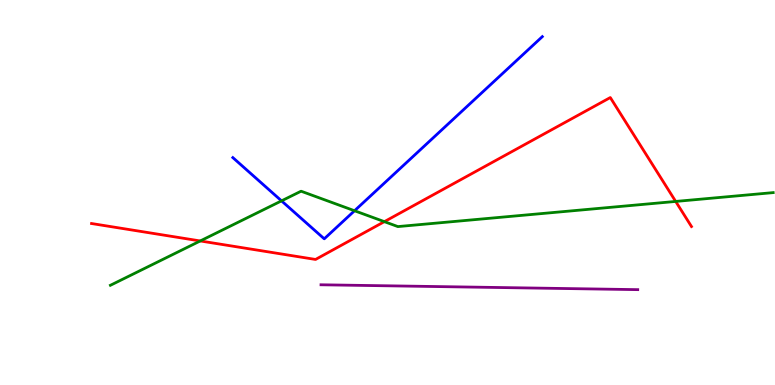[{'lines': ['blue', 'red'], 'intersections': []}, {'lines': ['green', 'red'], 'intersections': [{'x': 2.58, 'y': 3.74}, {'x': 4.96, 'y': 4.24}, {'x': 8.72, 'y': 4.77}]}, {'lines': ['purple', 'red'], 'intersections': []}, {'lines': ['blue', 'green'], 'intersections': [{'x': 3.63, 'y': 4.78}, {'x': 4.57, 'y': 4.53}]}, {'lines': ['blue', 'purple'], 'intersections': []}, {'lines': ['green', 'purple'], 'intersections': []}]